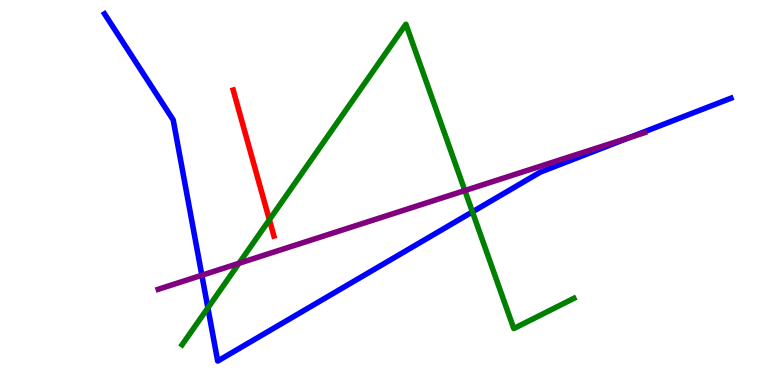[{'lines': ['blue', 'red'], 'intersections': []}, {'lines': ['green', 'red'], 'intersections': [{'x': 3.48, 'y': 4.29}]}, {'lines': ['purple', 'red'], 'intersections': []}, {'lines': ['blue', 'green'], 'intersections': [{'x': 2.68, 'y': 2.0}, {'x': 6.1, 'y': 4.5}]}, {'lines': ['blue', 'purple'], 'intersections': [{'x': 2.6, 'y': 2.85}, {'x': 8.12, 'y': 6.43}]}, {'lines': ['green', 'purple'], 'intersections': [{'x': 3.08, 'y': 3.16}, {'x': 6.0, 'y': 5.05}]}]